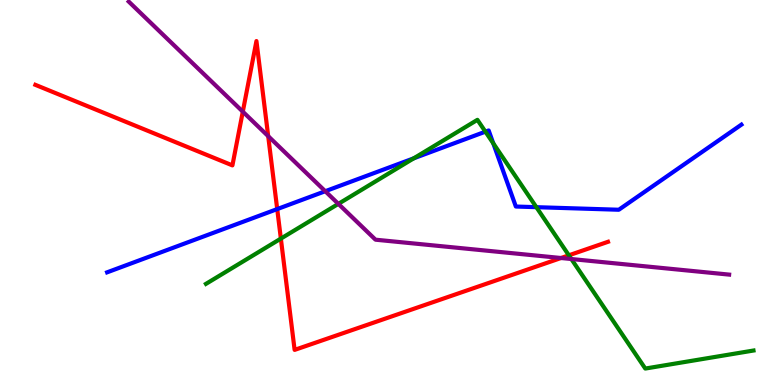[{'lines': ['blue', 'red'], 'intersections': [{'x': 3.58, 'y': 4.57}]}, {'lines': ['green', 'red'], 'intersections': [{'x': 3.62, 'y': 3.8}, {'x': 7.34, 'y': 3.37}]}, {'lines': ['purple', 'red'], 'intersections': [{'x': 3.13, 'y': 7.1}, {'x': 3.46, 'y': 6.46}, {'x': 7.24, 'y': 3.3}]}, {'lines': ['blue', 'green'], 'intersections': [{'x': 5.34, 'y': 5.89}, {'x': 6.26, 'y': 6.58}, {'x': 6.36, 'y': 6.28}, {'x': 6.92, 'y': 4.62}]}, {'lines': ['blue', 'purple'], 'intersections': [{'x': 4.2, 'y': 5.03}]}, {'lines': ['green', 'purple'], 'intersections': [{'x': 4.37, 'y': 4.7}, {'x': 7.37, 'y': 3.27}]}]